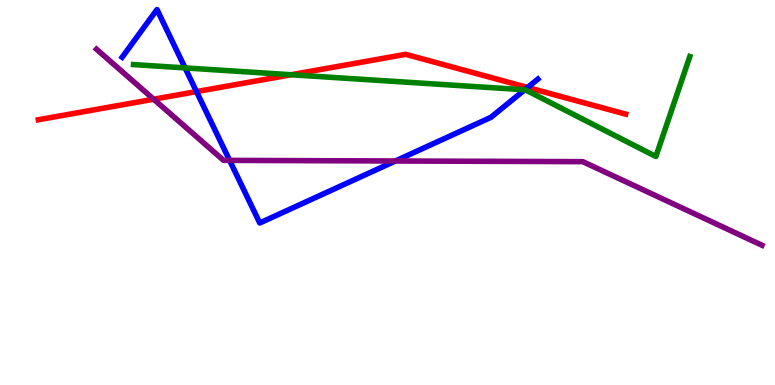[{'lines': ['blue', 'red'], 'intersections': [{'x': 2.54, 'y': 7.62}, {'x': 6.81, 'y': 7.73}]}, {'lines': ['green', 'red'], 'intersections': [{'x': 3.76, 'y': 8.06}]}, {'lines': ['purple', 'red'], 'intersections': [{'x': 1.98, 'y': 7.42}]}, {'lines': ['blue', 'green'], 'intersections': [{'x': 2.39, 'y': 8.24}, {'x': 6.77, 'y': 7.67}]}, {'lines': ['blue', 'purple'], 'intersections': [{'x': 2.96, 'y': 5.83}, {'x': 5.1, 'y': 5.82}]}, {'lines': ['green', 'purple'], 'intersections': []}]